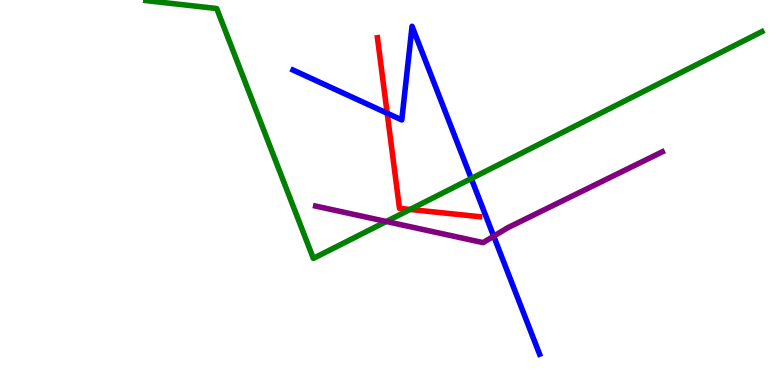[{'lines': ['blue', 'red'], 'intersections': [{'x': 5.0, 'y': 7.06}]}, {'lines': ['green', 'red'], 'intersections': [{'x': 5.29, 'y': 4.56}]}, {'lines': ['purple', 'red'], 'intersections': []}, {'lines': ['blue', 'green'], 'intersections': [{'x': 6.08, 'y': 5.36}]}, {'lines': ['blue', 'purple'], 'intersections': [{'x': 6.37, 'y': 3.87}]}, {'lines': ['green', 'purple'], 'intersections': [{'x': 4.98, 'y': 4.25}]}]